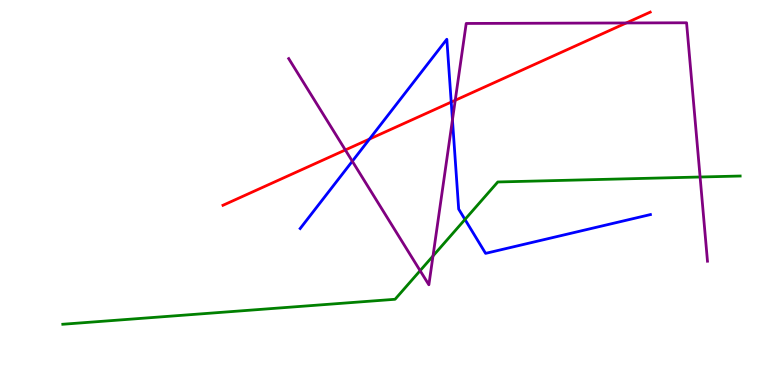[{'lines': ['blue', 'red'], 'intersections': [{'x': 4.77, 'y': 6.39}, {'x': 5.82, 'y': 7.35}]}, {'lines': ['green', 'red'], 'intersections': []}, {'lines': ['purple', 'red'], 'intersections': [{'x': 4.46, 'y': 6.1}, {'x': 5.87, 'y': 7.4}, {'x': 8.08, 'y': 9.4}]}, {'lines': ['blue', 'green'], 'intersections': [{'x': 6.0, 'y': 4.3}]}, {'lines': ['blue', 'purple'], 'intersections': [{'x': 4.55, 'y': 5.81}, {'x': 5.84, 'y': 6.89}]}, {'lines': ['green', 'purple'], 'intersections': [{'x': 5.42, 'y': 2.97}, {'x': 5.59, 'y': 3.35}, {'x': 9.03, 'y': 5.4}]}]